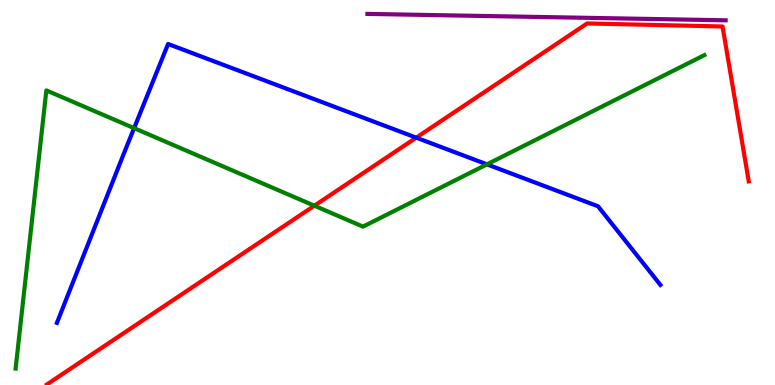[{'lines': ['blue', 'red'], 'intersections': [{'x': 5.37, 'y': 6.42}]}, {'lines': ['green', 'red'], 'intersections': [{'x': 4.06, 'y': 4.66}]}, {'lines': ['purple', 'red'], 'intersections': []}, {'lines': ['blue', 'green'], 'intersections': [{'x': 1.73, 'y': 6.67}, {'x': 6.28, 'y': 5.73}]}, {'lines': ['blue', 'purple'], 'intersections': []}, {'lines': ['green', 'purple'], 'intersections': []}]